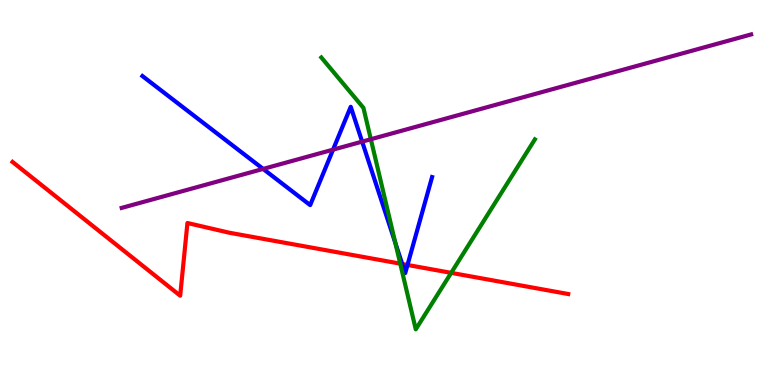[{'lines': ['blue', 'red'], 'intersections': [{'x': 5.19, 'y': 3.14}, {'x': 5.26, 'y': 3.12}]}, {'lines': ['green', 'red'], 'intersections': [{'x': 5.16, 'y': 3.15}, {'x': 5.82, 'y': 2.91}]}, {'lines': ['purple', 'red'], 'intersections': []}, {'lines': ['blue', 'green'], 'intersections': [{'x': 5.1, 'y': 3.69}]}, {'lines': ['blue', 'purple'], 'intersections': [{'x': 3.4, 'y': 5.61}, {'x': 4.3, 'y': 6.11}, {'x': 4.67, 'y': 6.32}]}, {'lines': ['green', 'purple'], 'intersections': [{'x': 4.79, 'y': 6.38}]}]